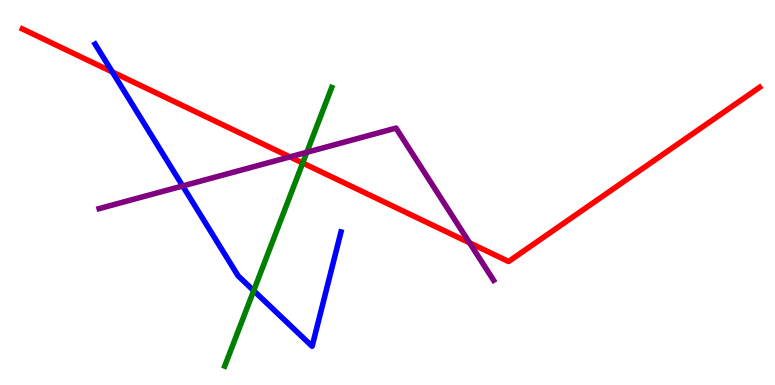[{'lines': ['blue', 'red'], 'intersections': [{'x': 1.45, 'y': 8.13}]}, {'lines': ['green', 'red'], 'intersections': [{'x': 3.91, 'y': 5.77}]}, {'lines': ['purple', 'red'], 'intersections': [{'x': 3.74, 'y': 5.93}, {'x': 6.06, 'y': 3.69}]}, {'lines': ['blue', 'green'], 'intersections': [{'x': 3.27, 'y': 2.45}]}, {'lines': ['blue', 'purple'], 'intersections': [{'x': 2.36, 'y': 5.17}]}, {'lines': ['green', 'purple'], 'intersections': [{'x': 3.96, 'y': 6.04}]}]